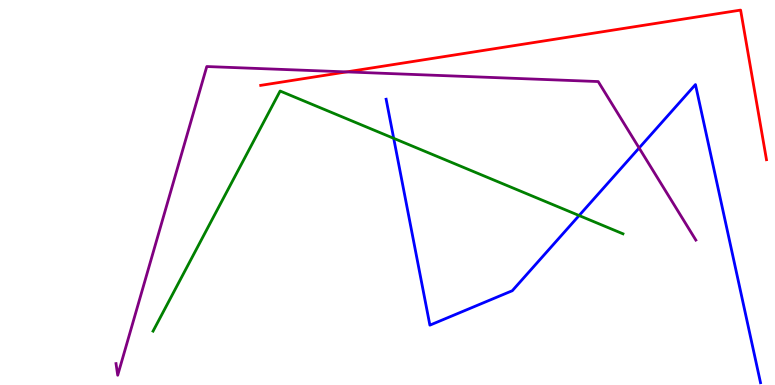[{'lines': ['blue', 'red'], 'intersections': []}, {'lines': ['green', 'red'], 'intersections': []}, {'lines': ['purple', 'red'], 'intersections': [{'x': 4.47, 'y': 8.13}]}, {'lines': ['blue', 'green'], 'intersections': [{'x': 5.08, 'y': 6.41}, {'x': 7.47, 'y': 4.4}]}, {'lines': ['blue', 'purple'], 'intersections': [{'x': 8.25, 'y': 6.16}]}, {'lines': ['green', 'purple'], 'intersections': []}]